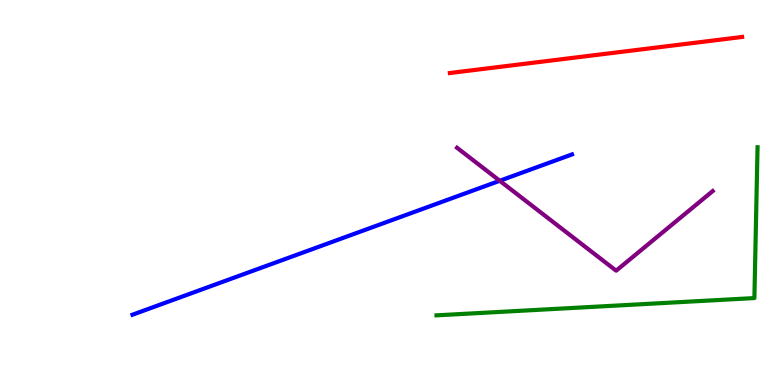[{'lines': ['blue', 'red'], 'intersections': []}, {'lines': ['green', 'red'], 'intersections': []}, {'lines': ['purple', 'red'], 'intersections': []}, {'lines': ['blue', 'green'], 'intersections': []}, {'lines': ['blue', 'purple'], 'intersections': [{'x': 6.45, 'y': 5.3}]}, {'lines': ['green', 'purple'], 'intersections': []}]